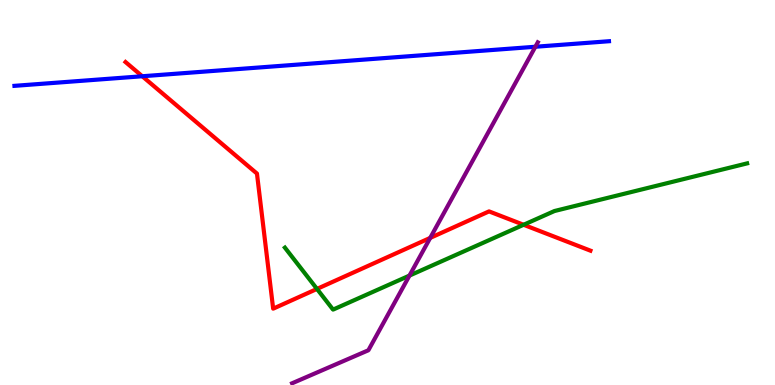[{'lines': ['blue', 'red'], 'intersections': [{'x': 1.84, 'y': 8.02}]}, {'lines': ['green', 'red'], 'intersections': [{'x': 4.09, 'y': 2.5}, {'x': 6.76, 'y': 4.16}]}, {'lines': ['purple', 'red'], 'intersections': [{'x': 5.55, 'y': 3.82}]}, {'lines': ['blue', 'green'], 'intersections': []}, {'lines': ['blue', 'purple'], 'intersections': [{'x': 6.91, 'y': 8.79}]}, {'lines': ['green', 'purple'], 'intersections': [{'x': 5.28, 'y': 2.84}]}]